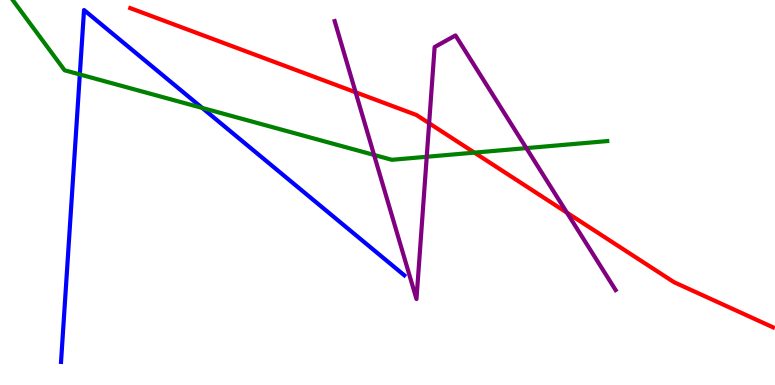[{'lines': ['blue', 'red'], 'intersections': []}, {'lines': ['green', 'red'], 'intersections': [{'x': 6.12, 'y': 6.04}]}, {'lines': ['purple', 'red'], 'intersections': [{'x': 4.59, 'y': 7.6}, {'x': 5.54, 'y': 6.8}, {'x': 7.32, 'y': 4.48}]}, {'lines': ['blue', 'green'], 'intersections': [{'x': 1.03, 'y': 8.07}, {'x': 2.61, 'y': 7.2}]}, {'lines': ['blue', 'purple'], 'intersections': []}, {'lines': ['green', 'purple'], 'intersections': [{'x': 4.83, 'y': 5.98}, {'x': 5.51, 'y': 5.93}, {'x': 6.79, 'y': 6.15}]}]